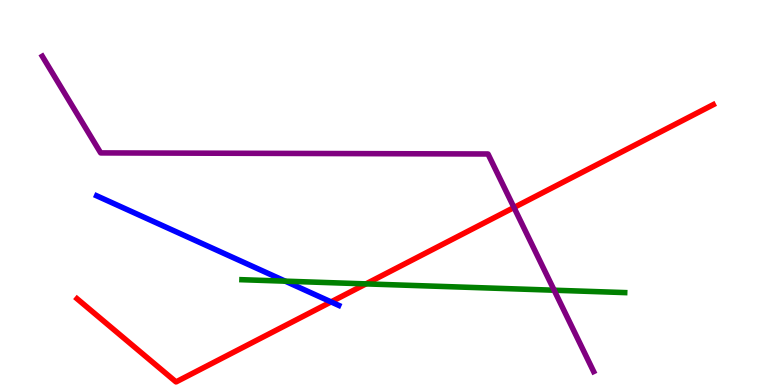[{'lines': ['blue', 'red'], 'intersections': [{'x': 4.27, 'y': 2.16}]}, {'lines': ['green', 'red'], 'intersections': [{'x': 4.72, 'y': 2.63}]}, {'lines': ['purple', 'red'], 'intersections': [{'x': 6.63, 'y': 4.61}]}, {'lines': ['blue', 'green'], 'intersections': [{'x': 3.68, 'y': 2.7}]}, {'lines': ['blue', 'purple'], 'intersections': []}, {'lines': ['green', 'purple'], 'intersections': [{'x': 7.15, 'y': 2.46}]}]